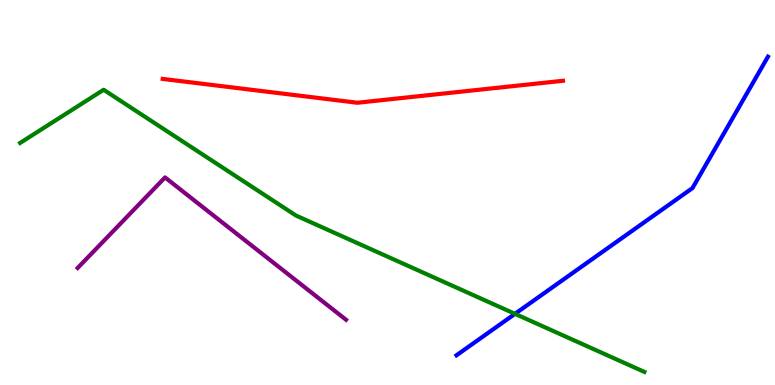[{'lines': ['blue', 'red'], 'intersections': []}, {'lines': ['green', 'red'], 'intersections': []}, {'lines': ['purple', 'red'], 'intersections': []}, {'lines': ['blue', 'green'], 'intersections': [{'x': 6.65, 'y': 1.85}]}, {'lines': ['blue', 'purple'], 'intersections': []}, {'lines': ['green', 'purple'], 'intersections': []}]